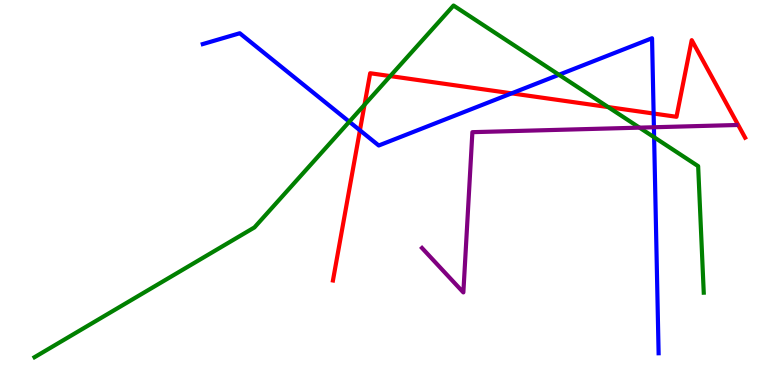[{'lines': ['blue', 'red'], 'intersections': [{'x': 4.64, 'y': 6.62}, {'x': 6.6, 'y': 7.58}, {'x': 8.43, 'y': 7.05}]}, {'lines': ['green', 'red'], 'intersections': [{'x': 4.7, 'y': 7.28}, {'x': 5.04, 'y': 8.02}, {'x': 7.85, 'y': 7.22}]}, {'lines': ['purple', 'red'], 'intersections': []}, {'lines': ['blue', 'green'], 'intersections': [{'x': 4.51, 'y': 6.84}, {'x': 7.21, 'y': 8.06}, {'x': 8.44, 'y': 6.44}]}, {'lines': ['blue', 'purple'], 'intersections': [{'x': 8.44, 'y': 6.69}]}, {'lines': ['green', 'purple'], 'intersections': [{'x': 8.25, 'y': 6.68}]}]